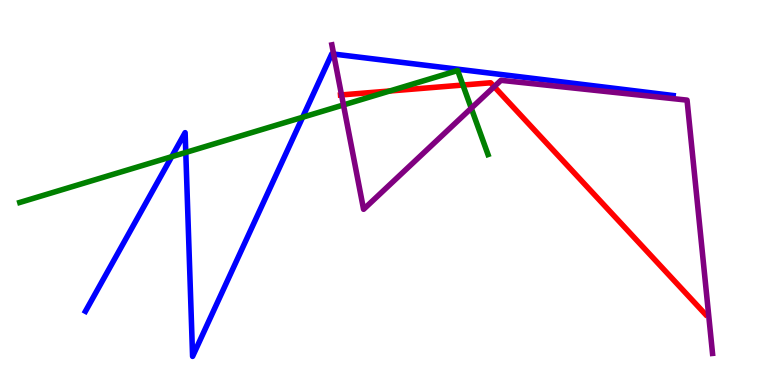[{'lines': ['blue', 'red'], 'intersections': []}, {'lines': ['green', 'red'], 'intersections': [{'x': 5.03, 'y': 7.64}, {'x': 5.97, 'y': 7.79}]}, {'lines': ['purple', 'red'], 'intersections': [{'x': 4.41, 'y': 7.53}, {'x': 6.38, 'y': 7.75}]}, {'lines': ['blue', 'green'], 'intersections': [{'x': 2.22, 'y': 5.93}, {'x': 2.4, 'y': 6.04}, {'x': 3.9, 'y': 6.95}]}, {'lines': ['blue', 'purple'], 'intersections': [{'x': 4.31, 'y': 8.6}]}, {'lines': ['green', 'purple'], 'intersections': [{'x': 4.43, 'y': 7.27}, {'x': 6.08, 'y': 7.19}]}]